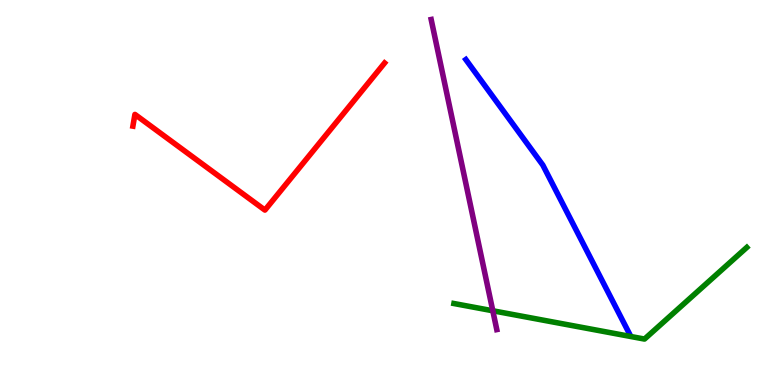[{'lines': ['blue', 'red'], 'intersections': []}, {'lines': ['green', 'red'], 'intersections': []}, {'lines': ['purple', 'red'], 'intersections': []}, {'lines': ['blue', 'green'], 'intersections': []}, {'lines': ['blue', 'purple'], 'intersections': []}, {'lines': ['green', 'purple'], 'intersections': [{'x': 6.36, 'y': 1.93}]}]